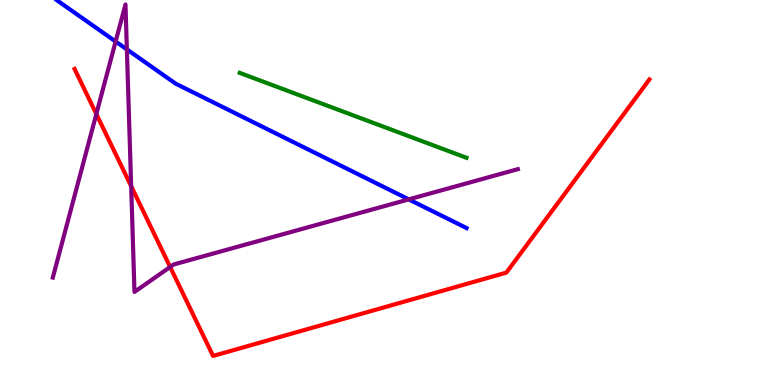[{'lines': ['blue', 'red'], 'intersections': []}, {'lines': ['green', 'red'], 'intersections': []}, {'lines': ['purple', 'red'], 'intersections': [{'x': 1.24, 'y': 7.04}, {'x': 1.69, 'y': 5.16}, {'x': 2.2, 'y': 3.07}]}, {'lines': ['blue', 'green'], 'intersections': []}, {'lines': ['blue', 'purple'], 'intersections': [{'x': 1.49, 'y': 8.92}, {'x': 1.64, 'y': 8.72}, {'x': 5.27, 'y': 4.82}]}, {'lines': ['green', 'purple'], 'intersections': []}]